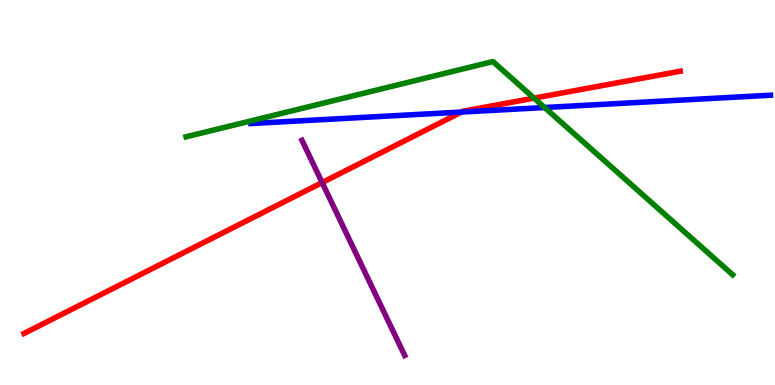[{'lines': ['blue', 'red'], 'intersections': [{'x': 5.95, 'y': 7.09}]}, {'lines': ['green', 'red'], 'intersections': [{'x': 6.89, 'y': 7.45}]}, {'lines': ['purple', 'red'], 'intersections': [{'x': 4.16, 'y': 5.26}]}, {'lines': ['blue', 'green'], 'intersections': [{'x': 7.03, 'y': 7.21}]}, {'lines': ['blue', 'purple'], 'intersections': []}, {'lines': ['green', 'purple'], 'intersections': []}]